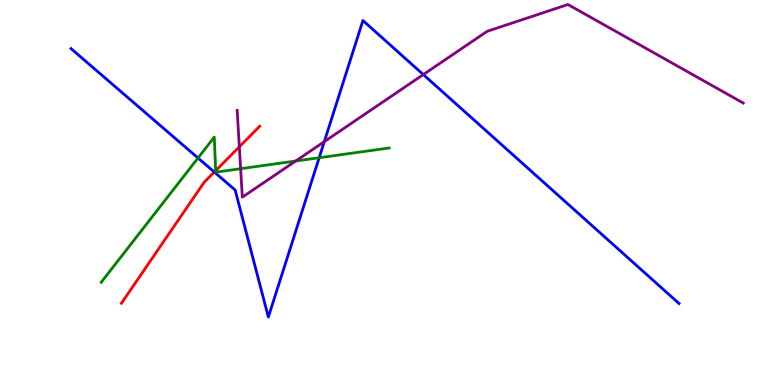[{'lines': ['blue', 'red'], 'intersections': [{'x': 2.77, 'y': 5.53}]}, {'lines': ['green', 'red'], 'intersections': [{'x': 2.78, 'y': 5.57}]}, {'lines': ['purple', 'red'], 'intersections': [{'x': 3.09, 'y': 6.19}]}, {'lines': ['blue', 'green'], 'intersections': [{'x': 2.55, 'y': 5.9}, {'x': 4.12, 'y': 5.9}]}, {'lines': ['blue', 'purple'], 'intersections': [{'x': 4.18, 'y': 6.32}, {'x': 5.46, 'y': 8.06}]}, {'lines': ['green', 'purple'], 'intersections': [{'x': 3.1, 'y': 5.62}, {'x': 3.82, 'y': 5.82}]}]